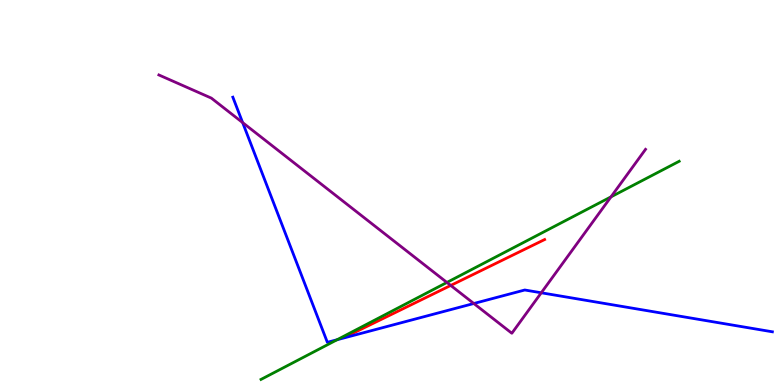[{'lines': ['blue', 'red'], 'intersections': []}, {'lines': ['green', 'red'], 'intersections': []}, {'lines': ['purple', 'red'], 'intersections': [{'x': 5.82, 'y': 2.59}]}, {'lines': ['blue', 'green'], 'intersections': [{'x': 4.35, 'y': 1.18}]}, {'lines': ['blue', 'purple'], 'intersections': [{'x': 3.13, 'y': 6.82}, {'x': 6.11, 'y': 2.12}, {'x': 6.98, 'y': 2.4}]}, {'lines': ['green', 'purple'], 'intersections': [{'x': 5.77, 'y': 2.66}, {'x': 7.88, 'y': 4.89}]}]